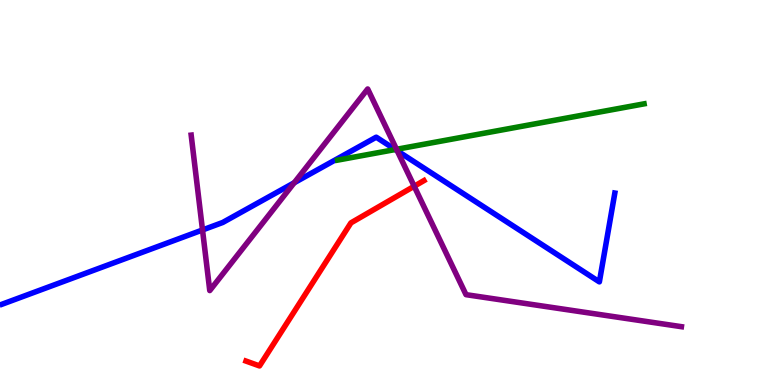[{'lines': ['blue', 'red'], 'intersections': []}, {'lines': ['green', 'red'], 'intersections': []}, {'lines': ['purple', 'red'], 'intersections': [{'x': 5.34, 'y': 5.16}]}, {'lines': ['blue', 'green'], 'intersections': [{'x': 5.1, 'y': 6.12}]}, {'lines': ['blue', 'purple'], 'intersections': [{'x': 2.61, 'y': 4.03}, {'x': 3.8, 'y': 5.25}, {'x': 5.13, 'y': 6.08}]}, {'lines': ['green', 'purple'], 'intersections': [{'x': 5.12, 'y': 6.12}]}]